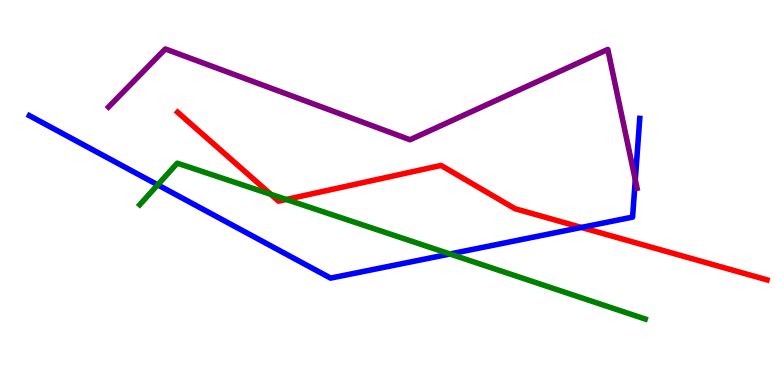[{'lines': ['blue', 'red'], 'intersections': [{'x': 7.5, 'y': 4.09}]}, {'lines': ['green', 'red'], 'intersections': [{'x': 3.49, 'y': 4.95}, {'x': 3.69, 'y': 4.82}]}, {'lines': ['purple', 'red'], 'intersections': []}, {'lines': ['blue', 'green'], 'intersections': [{'x': 2.04, 'y': 5.2}, {'x': 5.81, 'y': 3.4}]}, {'lines': ['blue', 'purple'], 'intersections': [{'x': 8.2, 'y': 5.33}]}, {'lines': ['green', 'purple'], 'intersections': []}]